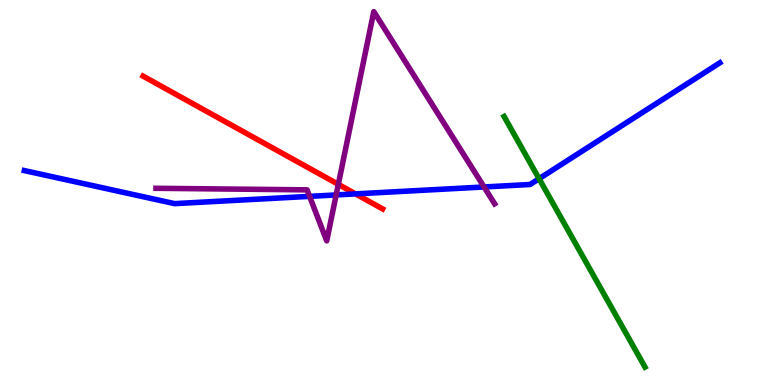[{'lines': ['blue', 'red'], 'intersections': [{'x': 4.59, 'y': 4.96}]}, {'lines': ['green', 'red'], 'intersections': []}, {'lines': ['purple', 'red'], 'intersections': [{'x': 4.37, 'y': 5.21}]}, {'lines': ['blue', 'green'], 'intersections': [{'x': 6.96, 'y': 5.36}]}, {'lines': ['blue', 'purple'], 'intersections': [{'x': 3.99, 'y': 4.9}, {'x': 4.34, 'y': 4.94}, {'x': 6.25, 'y': 5.14}]}, {'lines': ['green', 'purple'], 'intersections': []}]